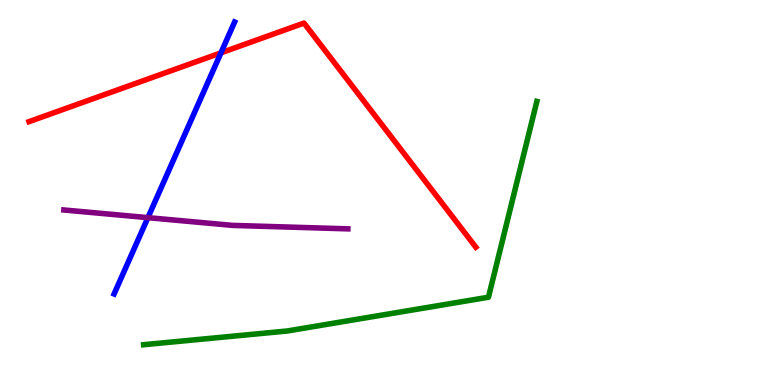[{'lines': ['blue', 'red'], 'intersections': [{'x': 2.85, 'y': 8.63}]}, {'lines': ['green', 'red'], 'intersections': []}, {'lines': ['purple', 'red'], 'intersections': []}, {'lines': ['blue', 'green'], 'intersections': []}, {'lines': ['blue', 'purple'], 'intersections': [{'x': 1.91, 'y': 4.35}]}, {'lines': ['green', 'purple'], 'intersections': []}]